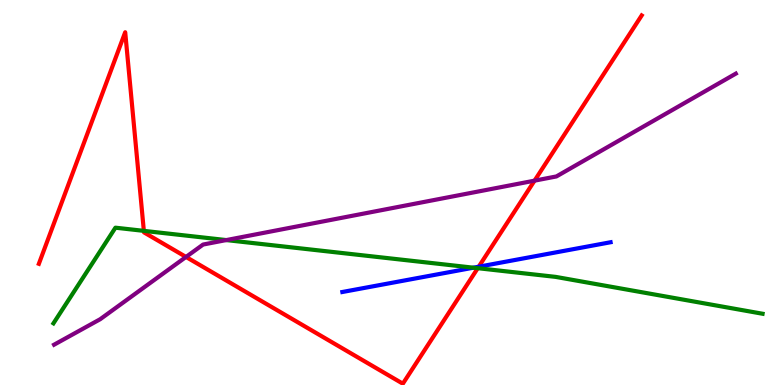[{'lines': ['blue', 'red'], 'intersections': [{'x': 6.18, 'y': 3.07}]}, {'lines': ['green', 'red'], 'intersections': [{'x': 1.86, 'y': 4.0}, {'x': 6.16, 'y': 3.03}]}, {'lines': ['purple', 'red'], 'intersections': [{'x': 2.4, 'y': 3.33}, {'x': 6.9, 'y': 5.31}]}, {'lines': ['blue', 'green'], 'intersections': [{'x': 6.11, 'y': 3.05}]}, {'lines': ['blue', 'purple'], 'intersections': []}, {'lines': ['green', 'purple'], 'intersections': [{'x': 2.92, 'y': 3.76}]}]